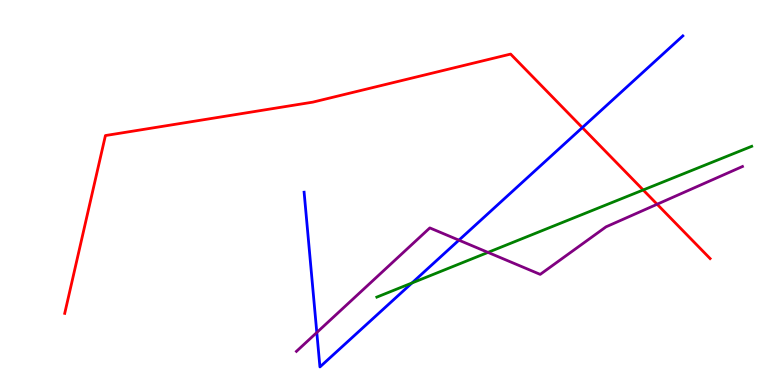[{'lines': ['blue', 'red'], 'intersections': [{'x': 7.51, 'y': 6.69}]}, {'lines': ['green', 'red'], 'intersections': [{'x': 8.3, 'y': 5.07}]}, {'lines': ['purple', 'red'], 'intersections': [{'x': 8.48, 'y': 4.69}]}, {'lines': ['blue', 'green'], 'intersections': [{'x': 5.32, 'y': 2.65}]}, {'lines': ['blue', 'purple'], 'intersections': [{'x': 4.09, 'y': 1.36}, {'x': 5.92, 'y': 3.76}]}, {'lines': ['green', 'purple'], 'intersections': [{'x': 6.3, 'y': 3.44}]}]